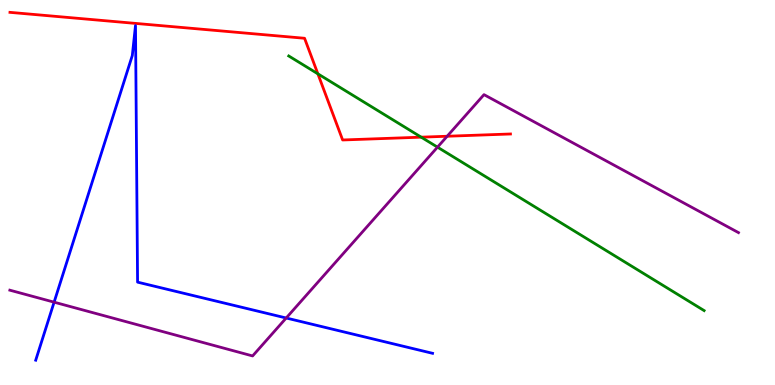[{'lines': ['blue', 'red'], 'intersections': []}, {'lines': ['green', 'red'], 'intersections': [{'x': 4.1, 'y': 8.08}, {'x': 5.43, 'y': 6.44}]}, {'lines': ['purple', 'red'], 'intersections': [{'x': 5.77, 'y': 6.46}]}, {'lines': ['blue', 'green'], 'intersections': []}, {'lines': ['blue', 'purple'], 'intersections': [{'x': 0.698, 'y': 2.15}, {'x': 3.69, 'y': 1.74}]}, {'lines': ['green', 'purple'], 'intersections': [{'x': 5.65, 'y': 6.18}]}]